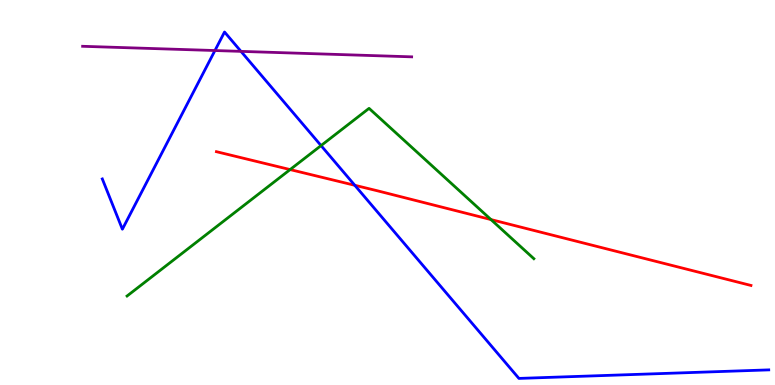[{'lines': ['blue', 'red'], 'intersections': [{'x': 4.58, 'y': 5.19}]}, {'lines': ['green', 'red'], 'intersections': [{'x': 3.74, 'y': 5.6}, {'x': 6.34, 'y': 4.3}]}, {'lines': ['purple', 'red'], 'intersections': []}, {'lines': ['blue', 'green'], 'intersections': [{'x': 4.14, 'y': 6.22}]}, {'lines': ['blue', 'purple'], 'intersections': [{'x': 2.77, 'y': 8.69}, {'x': 3.11, 'y': 8.67}]}, {'lines': ['green', 'purple'], 'intersections': []}]